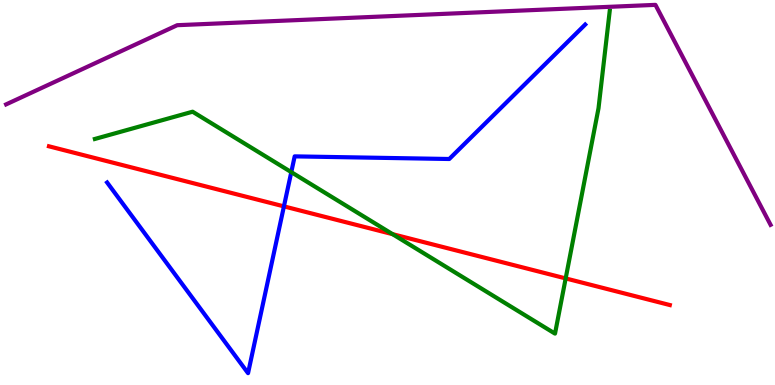[{'lines': ['blue', 'red'], 'intersections': [{'x': 3.66, 'y': 4.64}]}, {'lines': ['green', 'red'], 'intersections': [{'x': 5.07, 'y': 3.92}, {'x': 7.3, 'y': 2.77}]}, {'lines': ['purple', 'red'], 'intersections': []}, {'lines': ['blue', 'green'], 'intersections': [{'x': 3.76, 'y': 5.53}]}, {'lines': ['blue', 'purple'], 'intersections': []}, {'lines': ['green', 'purple'], 'intersections': []}]